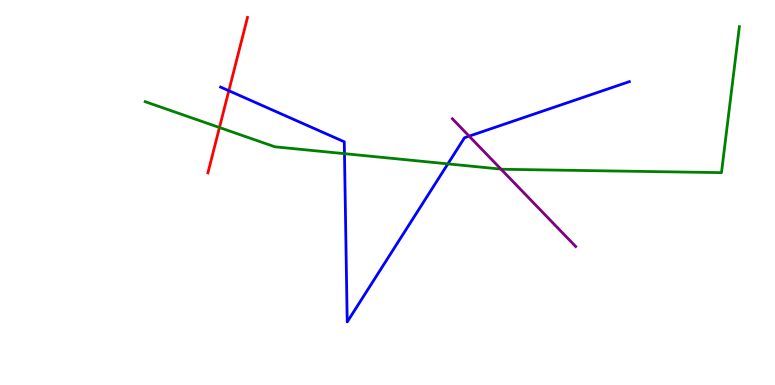[{'lines': ['blue', 'red'], 'intersections': [{'x': 2.95, 'y': 7.64}]}, {'lines': ['green', 'red'], 'intersections': [{'x': 2.83, 'y': 6.69}]}, {'lines': ['purple', 'red'], 'intersections': []}, {'lines': ['blue', 'green'], 'intersections': [{'x': 4.44, 'y': 6.01}, {'x': 5.78, 'y': 5.74}]}, {'lines': ['blue', 'purple'], 'intersections': [{'x': 6.05, 'y': 6.46}]}, {'lines': ['green', 'purple'], 'intersections': [{'x': 6.46, 'y': 5.61}]}]